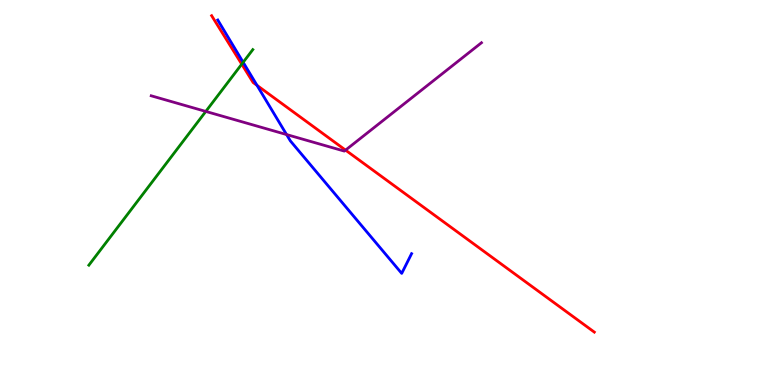[{'lines': ['blue', 'red'], 'intersections': [{'x': 3.32, 'y': 7.78}]}, {'lines': ['green', 'red'], 'intersections': [{'x': 3.12, 'y': 8.33}]}, {'lines': ['purple', 'red'], 'intersections': [{'x': 4.46, 'y': 6.1}]}, {'lines': ['blue', 'green'], 'intersections': [{'x': 3.14, 'y': 8.38}]}, {'lines': ['blue', 'purple'], 'intersections': [{'x': 3.7, 'y': 6.51}]}, {'lines': ['green', 'purple'], 'intersections': [{'x': 2.66, 'y': 7.11}]}]